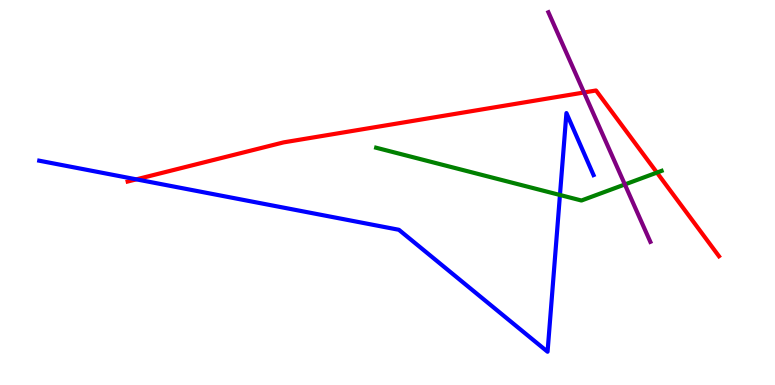[{'lines': ['blue', 'red'], 'intersections': [{'x': 1.76, 'y': 5.34}]}, {'lines': ['green', 'red'], 'intersections': [{'x': 8.48, 'y': 5.52}]}, {'lines': ['purple', 'red'], 'intersections': [{'x': 7.54, 'y': 7.6}]}, {'lines': ['blue', 'green'], 'intersections': [{'x': 7.23, 'y': 4.94}]}, {'lines': ['blue', 'purple'], 'intersections': []}, {'lines': ['green', 'purple'], 'intersections': [{'x': 8.06, 'y': 5.21}]}]